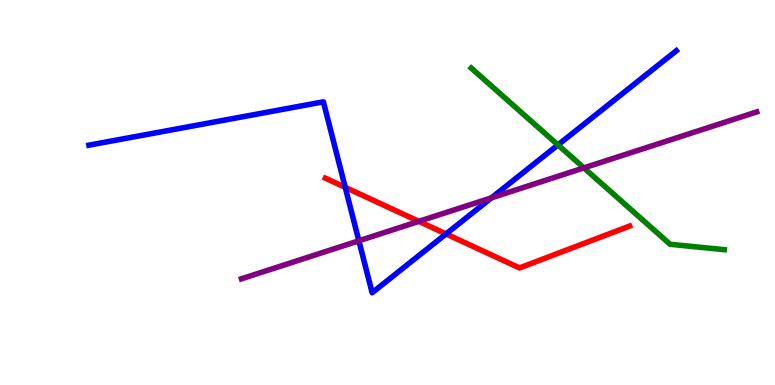[{'lines': ['blue', 'red'], 'intersections': [{'x': 4.45, 'y': 5.13}, {'x': 5.76, 'y': 3.92}]}, {'lines': ['green', 'red'], 'intersections': []}, {'lines': ['purple', 'red'], 'intersections': [{'x': 5.4, 'y': 4.25}]}, {'lines': ['blue', 'green'], 'intersections': [{'x': 7.2, 'y': 6.24}]}, {'lines': ['blue', 'purple'], 'intersections': [{'x': 4.63, 'y': 3.75}, {'x': 6.34, 'y': 4.86}]}, {'lines': ['green', 'purple'], 'intersections': [{'x': 7.53, 'y': 5.64}]}]